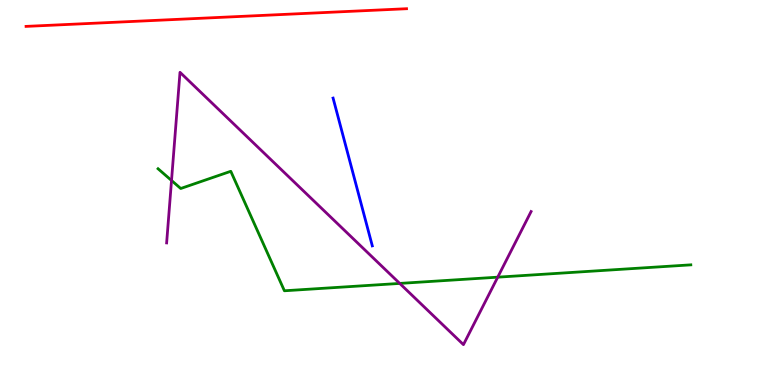[{'lines': ['blue', 'red'], 'intersections': []}, {'lines': ['green', 'red'], 'intersections': []}, {'lines': ['purple', 'red'], 'intersections': []}, {'lines': ['blue', 'green'], 'intersections': []}, {'lines': ['blue', 'purple'], 'intersections': []}, {'lines': ['green', 'purple'], 'intersections': [{'x': 2.21, 'y': 5.31}, {'x': 5.16, 'y': 2.64}, {'x': 6.42, 'y': 2.8}]}]